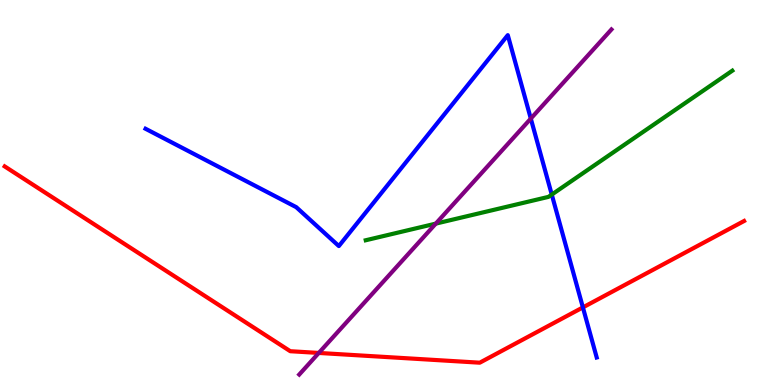[{'lines': ['blue', 'red'], 'intersections': [{'x': 7.52, 'y': 2.02}]}, {'lines': ['green', 'red'], 'intersections': []}, {'lines': ['purple', 'red'], 'intersections': [{'x': 4.11, 'y': 0.833}]}, {'lines': ['blue', 'green'], 'intersections': [{'x': 7.12, 'y': 4.95}]}, {'lines': ['blue', 'purple'], 'intersections': [{'x': 6.85, 'y': 6.92}]}, {'lines': ['green', 'purple'], 'intersections': [{'x': 5.62, 'y': 4.19}]}]